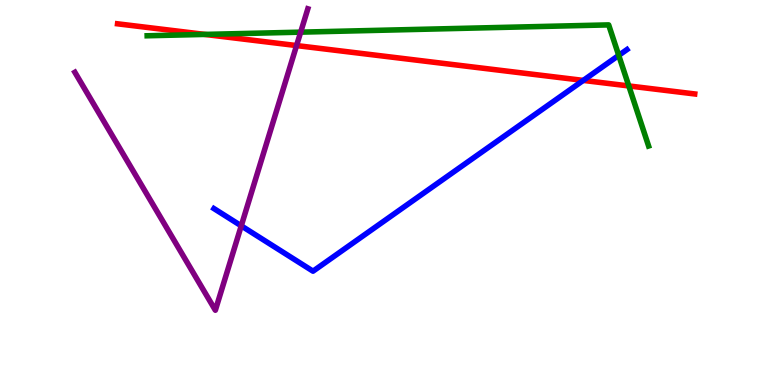[{'lines': ['blue', 'red'], 'intersections': [{'x': 7.53, 'y': 7.91}]}, {'lines': ['green', 'red'], 'intersections': [{'x': 2.64, 'y': 9.11}, {'x': 8.11, 'y': 7.77}]}, {'lines': ['purple', 'red'], 'intersections': [{'x': 3.83, 'y': 8.82}]}, {'lines': ['blue', 'green'], 'intersections': [{'x': 7.98, 'y': 8.56}]}, {'lines': ['blue', 'purple'], 'intersections': [{'x': 3.11, 'y': 4.13}]}, {'lines': ['green', 'purple'], 'intersections': [{'x': 3.88, 'y': 9.16}]}]